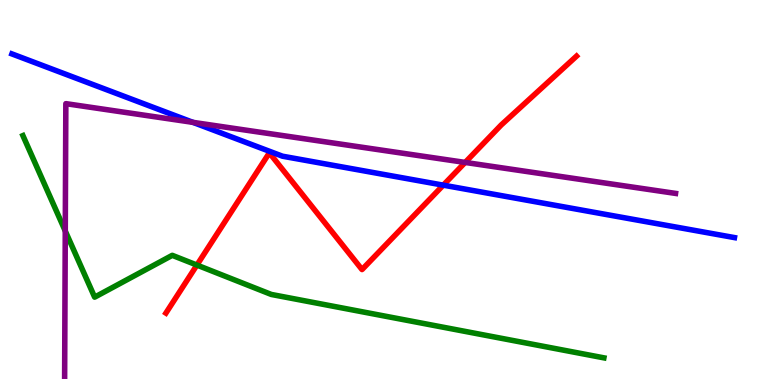[{'lines': ['blue', 'red'], 'intersections': [{'x': 5.72, 'y': 5.19}]}, {'lines': ['green', 'red'], 'intersections': [{'x': 2.54, 'y': 3.12}]}, {'lines': ['purple', 'red'], 'intersections': [{'x': 6.0, 'y': 5.78}]}, {'lines': ['blue', 'green'], 'intersections': []}, {'lines': ['blue', 'purple'], 'intersections': [{'x': 2.49, 'y': 6.82}]}, {'lines': ['green', 'purple'], 'intersections': [{'x': 0.842, 'y': 4.0}]}]